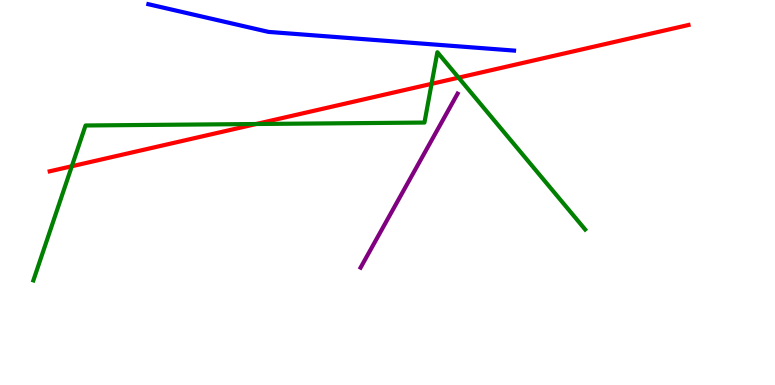[{'lines': ['blue', 'red'], 'intersections': []}, {'lines': ['green', 'red'], 'intersections': [{'x': 0.927, 'y': 5.68}, {'x': 3.31, 'y': 6.78}, {'x': 5.57, 'y': 7.82}, {'x': 5.92, 'y': 7.98}]}, {'lines': ['purple', 'red'], 'intersections': []}, {'lines': ['blue', 'green'], 'intersections': []}, {'lines': ['blue', 'purple'], 'intersections': []}, {'lines': ['green', 'purple'], 'intersections': []}]